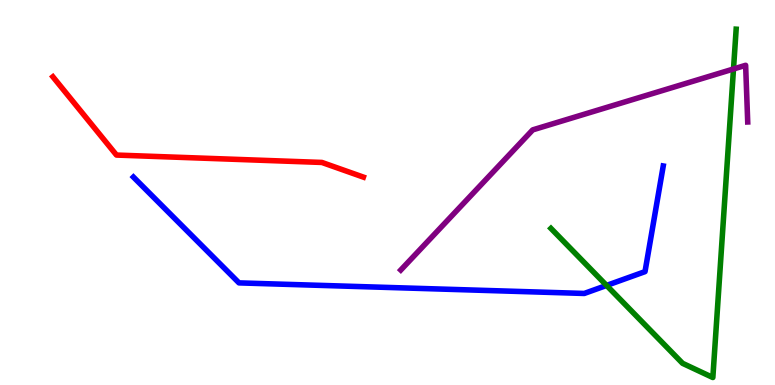[{'lines': ['blue', 'red'], 'intersections': []}, {'lines': ['green', 'red'], 'intersections': []}, {'lines': ['purple', 'red'], 'intersections': []}, {'lines': ['blue', 'green'], 'intersections': [{'x': 7.83, 'y': 2.59}]}, {'lines': ['blue', 'purple'], 'intersections': []}, {'lines': ['green', 'purple'], 'intersections': [{'x': 9.46, 'y': 8.21}]}]